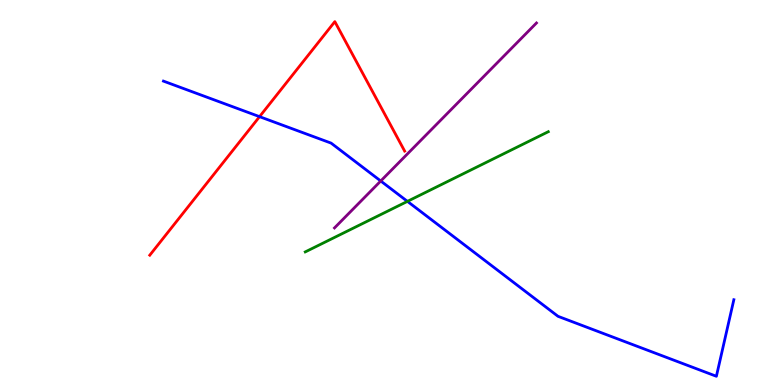[{'lines': ['blue', 'red'], 'intersections': [{'x': 3.35, 'y': 6.97}]}, {'lines': ['green', 'red'], 'intersections': []}, {'lines': ['purple', 'red'], 'intersections': []}, {'lines': ['blue', 'green'], 'intersections': [{'x': 5.26, 'y': 4.77}]}, {'lines': ['blue', 'purple'], 'intersections': [{'x': 4.91, 'y': 5.3}]}, {'lines': ['green', 'purple'], 'intersections': []}]